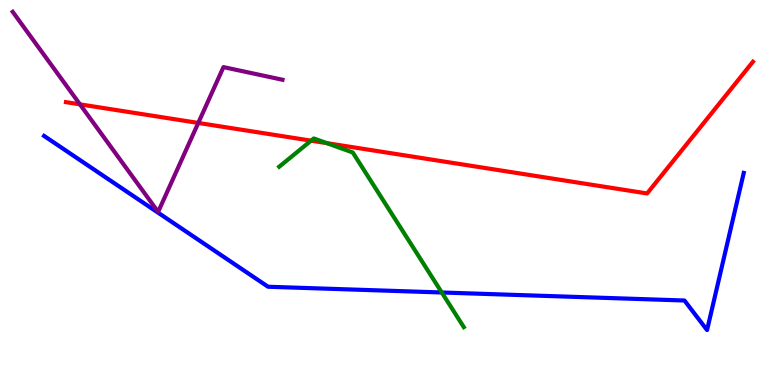[{'lines': ['blue', 'red'], 'intersections': []}, {'lines': ['green', 'red'], 'intersections': [{'x': 4.01, 'y': 6.35}, {'x': 4.22, 'y': 6.28}]}, {'lines': ['purple', 'red'], 'intersections': [{'x': 1.03, 'y': 7.29}, {'x': 2.56, 'y': 6.81}]}, {'lines': ['blue', 'green'], 'intersections': [{'x': 5.7, 'y': 2.4}]}, {'lines': ['blue', 'purple'], 'intersections': []}, {'lines': ['green', 'purple'], 'intersections': []}]